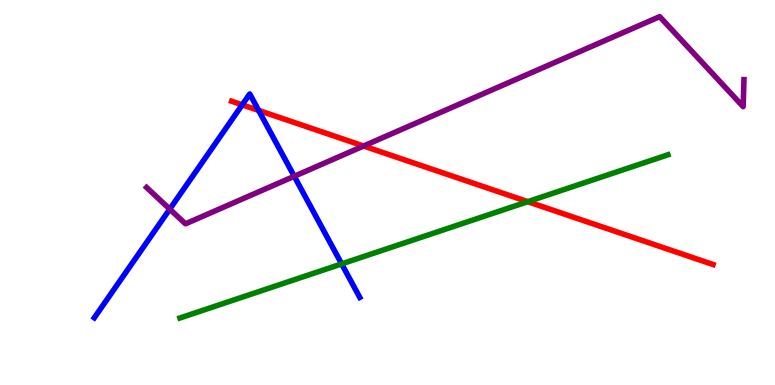[{'lines': ['blue', 'red'], 'intersections': [{'x': 3.13, 'y': 7.28}, {'x': 3.34, 'y': 7.13}]}, {'lines': ['green', 'red'], 'intersections': [{'x': 6.81, 'y': 4.76}]}, {'lines': ['purple', 'red'], 'intersections': [{'x': 4.69, 'y': 6.21}]}, {'lines': ['blue', 'green'], 'intersections': [{'x': 4.41, 'y': 3.15}]}, {'lines': ['blue', 'purple'], 'intersections': [{'x': 2.19, 'y': 4.57}, {'x': 3.8, 'y': 5.42}]}, {'lines': ['green', 'purple'], 'intersections': []}]